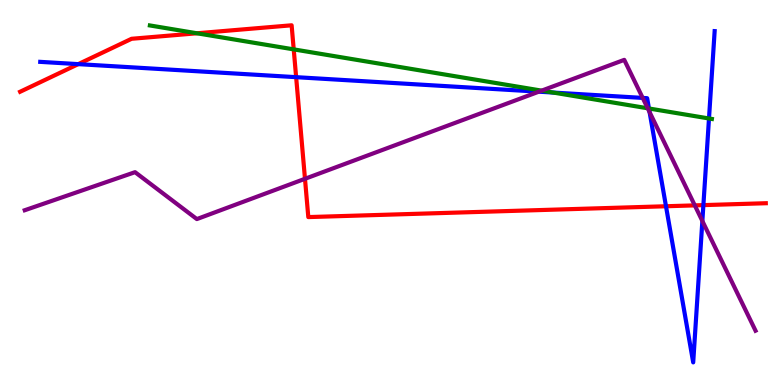[{'lines': ['blue', 'red'], 'intersections': [{'x': 1.01, 'y': 8.33}, {'x': 3.82, 'y': 8.0}, {'x': 8.59, 'y': 4.64}, {'x': 9.08, 'y': 4.67}]}, {'lines': ['green', 'red'], 'intersections': [{'x': 2.54, 'y': 9.14}, {'x': 3.79, 'y': 8.72}]}, {'lines': ['purple', 'red'], 'intersections': [{'x': 3.94, 'y': 5.36}, {'x': 8.97, 'y': 4.67}]}, {'lines': ['blue', 'green'], 'intersections': [{'x': 7.14, 'y': 7.6}, {'x': 8.37, 'y': 7.18}, {'x': 9.15, 'y': 6.92}]}, {'lines': ['blue', 'purple'], 'intersections': [{'x': 6.95, 'y': 7.62}, {'x': 8.29, 'y': 7.46}, {'x': 8.38, 'y': 7.09}, {'x': 9.06, 'y': 4.26}]}, {'lines': ['green', 'purple'], 'intersections': [{'x': 6.99, 'y': 7.65}, {'x': 8.36, 'y': 7.19}]}]